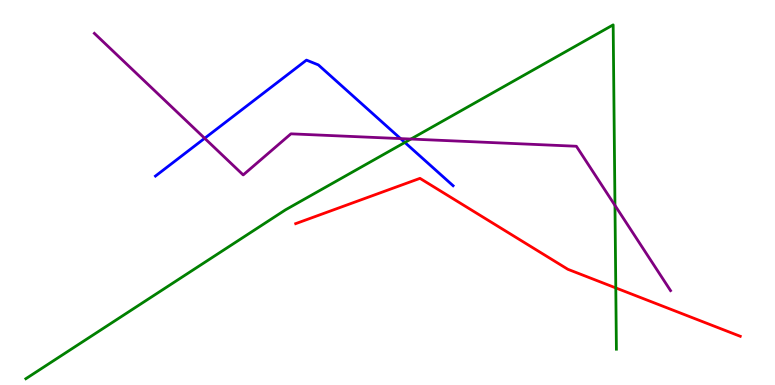[{'lines': ['blue', 'red'], 'intersections': []}, {'lines': ['green', 'red'], 'intersections': [{'x': 7.95, 'y': 2.52}]}, {'lines': ['purple', 'red'], 'intersections': []}, {'lines': ['blue', 'green'], 'intersections': [{'x': 5.22, 'y': 6.3}]}, {'lines': ['blue', 'purple'], 'intersections': [{'x': 2.64, 'y': 6.41}, {'x': 5.17, 'y': 6.4}]}, {'lines': ['green', 'purple'], 'intersections': [{'x': 5.3, 'y': 6.39}, {'x': 7.94, 'y': 4.66}]}]